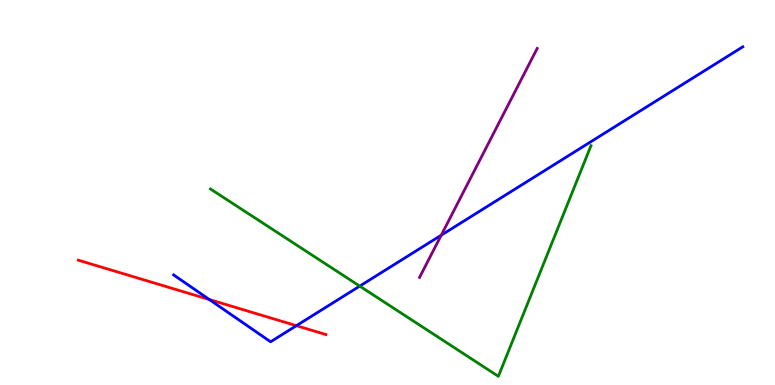[{'lines': ['blue', 'red'], 'intersections': [{'x': 2.7, 'y': 2.22}, {'x': 3.82, 'y': 1.54}]}, {'lines': ['green', 'red'], 'intersections': []}, {'lines': ['purple', 'red'], 'intersections': []}, {'lines': ['blue', 'green'], 'intersections': [{'x': 4.64, 'y': 2.57}]}, {'lines': ['blue', 'purple'], 'intersections': [{'x': 5.69, 'y': 3.89}]}, {'lines': ['green', 'purple'], 'intersections': []}]